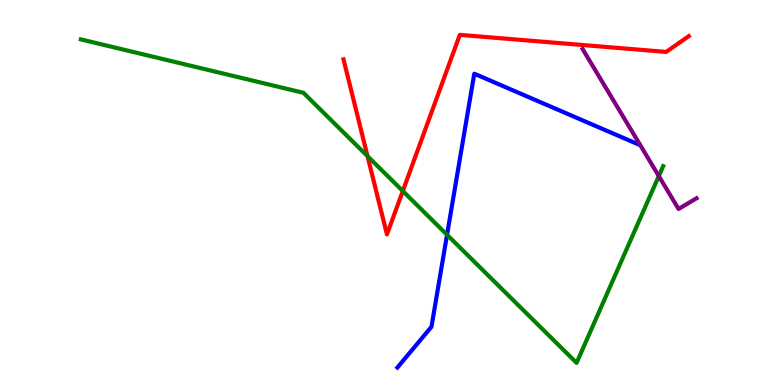[{'lines': ['blue', 'red'], 'intersections': []}, {'lines': ['green', 'red'], 'intersections': [{'x': 4.74, 'y': 5.94}, {'x': 5.2, 'y': 5.04}]}, {'lines': ['purple', 'red'], 'intersections': []}, {'lines': ['blue', 'green'], 'intersections': [{'x': 5.77, 'y': 3.9}]}, {'lines': ['blue', 'purple'], 'intersections': []}, {'lines': ['green', 'purple'], 'intersections': [{'x': 8.5, 'y': 5.43}]}]